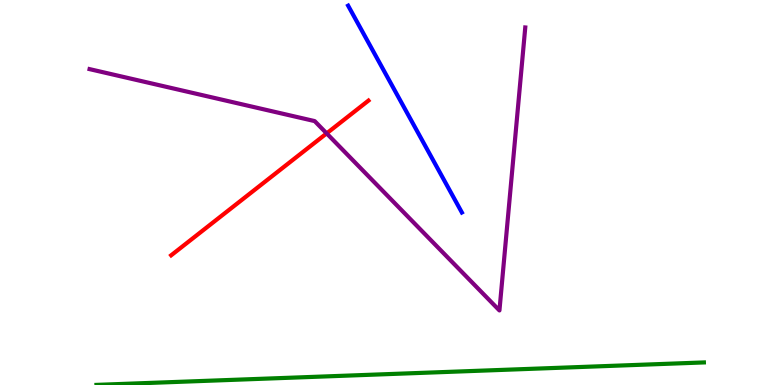[{'lines': ['blue', 'red'], 'intersections': []}, {'lines': ['green', 'red'], 'intersections': []}, {'lines': ['purple', 'red'], 'intersections': [{'x': 4.21, 'y': 6.54}]}, {'lines': ['blue', 'green'], 'intersections': []}, {'lines': ['blue', 'purple'], 'intersections': []}, {'lines': ['green', 'purple'], 'intersections': []}]